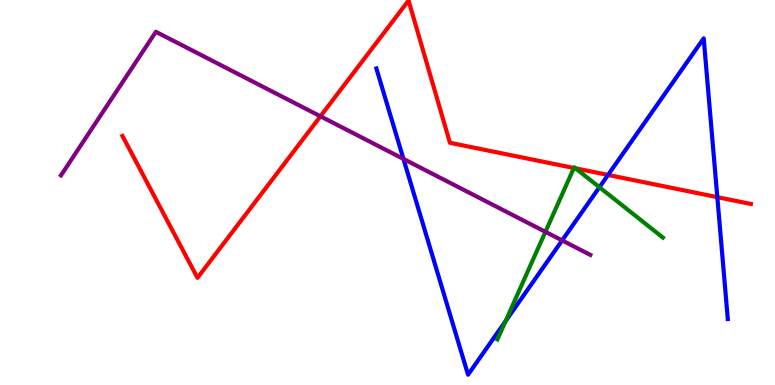[{'lines': ['blue', 'red'], 'intersections': [{'x': 7.85, 'y': 5.46}, {'x': 9.26, 'y': 4.88}]}, {'lines': ['green', 'red'], 'intersections': [{'x': 7.4, 'y': 5.64}, {'x': 7.43, 'y': 5.63}]}, {'lines': ['purple', 'red'], 'intersections': [{'x': 4.13, 'y': 6.98}]}, {'lines': ['blue', 'green'], 'intersections': [{'x': 6.52, 'y': 1.66}, {'x': 7.73, 'y': 5.14}]}, {'lines': ['blue', 'purple'], 'intersections': [{'x': 5.21, 'y': 5.87}, {'x': 7.25, 'y': 3.76}]}, {'lines': ['green', 'purple'], 'intersections': [{'x': 7.04, 'y': 3.98}]}]